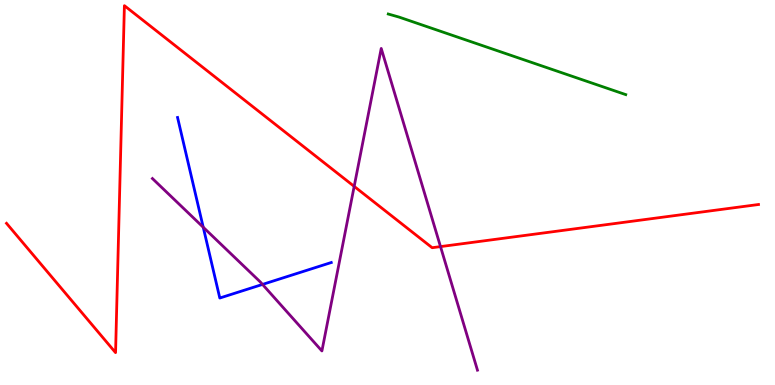[{'lines': ['blue', 'red'], 'intersections': []}, {'lines': ['green', 'red'], 'intersections': []}, {'lines': ['purple', 'red'], 'intersections': [{'x': 4.57, 'y': 5.16}, {'x': 5.68, 'y': 3.59}]}, {'lines': ['blue', 'green'], 'intersections': []}, {'lines': ['blue', 'purple'], 'intersections': [{'x': 2.62, 'y': 4.1}, {'x': 3.39, 'y': 2.61}]}, {'lines': ['green', 'purple'], 'intersections': []}]